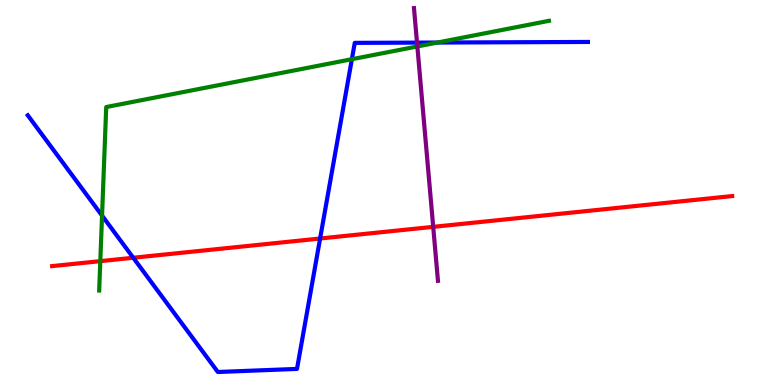[{'lines': ['blue', 'red'], 'intersections': [{'x': 1.72, 'y': 3.31}, {'x': 4.13, 'y': 3.81}]}, {'lines': ['green', 'red'], 'intersections': [{'x': 1.29, 'y': 3.22}]}, {'lines': ['purple', 'red'], 'intersections': [{'x': 5.59, 'y': 4.11}]}, {'lines': ['blue', 'green'], 'intersections': [{'x': 1.32, 'y': 4.4}, {'x': 4.54, 'y': 8.46}, {'x': 5.64, 'y': 8.9}]}, {'lines': ['blue', 'purple'], 'intersections': [{'x': 5.38, 'y': 8.89}]}, {'lines': ['green', 'purple'], 'intersections': [{'x': 5.39, 'y': 8.79}]}]